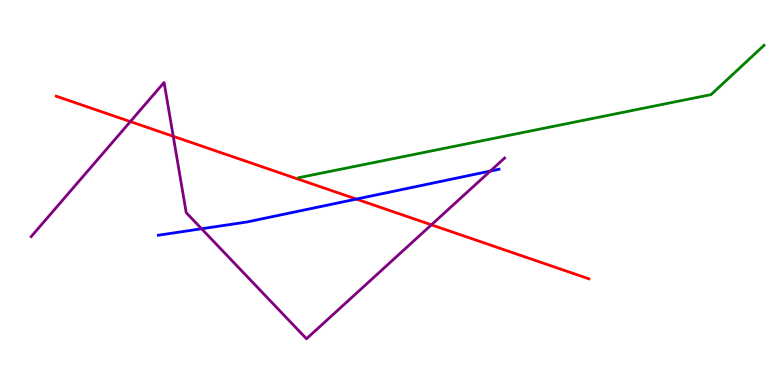[{'lines': ['blue', 'red'], 'intersections': [{'x': 4.6, 'y': 4.83}]}, {'lines': ['green', 'red'], 'intersections': []}, {'lines': ['purple', 'red'], 'intersections': [{'x': 1.68, 'y': 6.84}, {'x': 2.24, 'y': 6.46}, {'x': 5.57, 'y': 4.16}]}, {'lines': ['blue', 'green'], 'intersections': []}, {'lines': ['blue', 'purple'], 'intersections': [{'x': 2.6, 'y': 4.06}, {'x': 6.33, 'y': 5.56}]}, {'lines': ['green', 'purple'], 'intersections': []}]